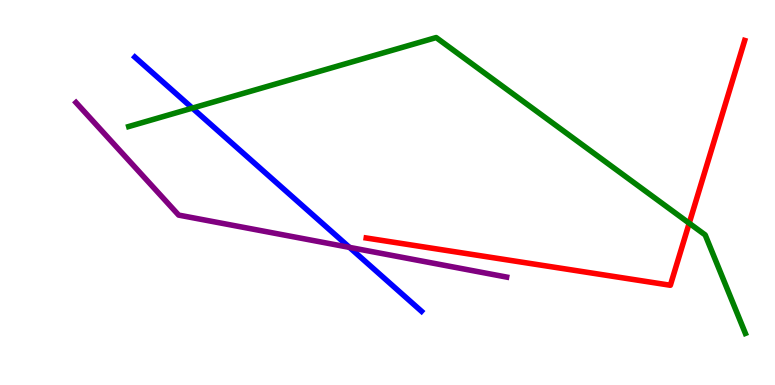[{'lines': ['blue', 'red'], 'intersections': []}, {'lines': ['green', 'red'], 'intersections': [{'x': 8.89, 'y': 4.2}]}, {'lines': ['purple', 'red'], 'intersections': []}, {'lines': ['blue', 'green'], 'intersections': [{'x': 2.48, 'y': 7.19}]}, {'lines': ['blue', 'purple'], 'intersections': [{'x': 4.51, 'y': 3.57}]}, {'lines': ['green', 'purple'], 'intersections': []}]